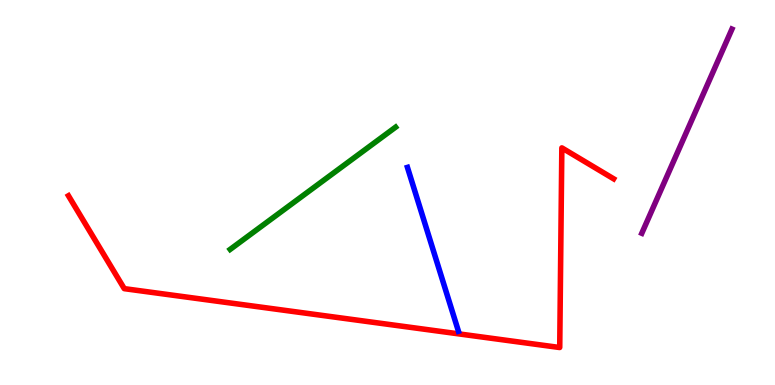[{'lines': ['blue', 'red'], 'intersections': []}, {'lines': ['green', 'red'], 'intersections': []}, {'lines': ['purple', 'red'], 'intersections': []}, {'lines': ['blue', 'green'], 'intersections': []}, {'lines': ['blue', 'purple'], 'intersections': []}, {'lines': ['green', 'purple'], 'intersections': []}]